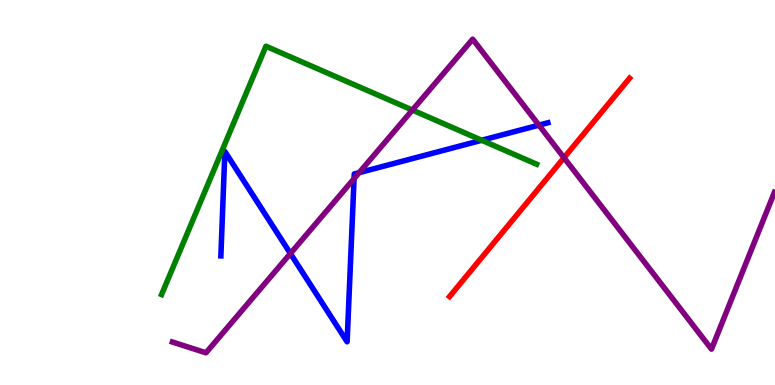[{'lines': ['blue', 'red'], 'intersections': []}, {'lines': ['green', 'red'], 'intersections': []}, {'lines': ['purple', 'red'], 'intersections': [{'x': 7.28, 'y': 5.9}]}, {'lines': ['blue', 'green'], 'intersections': [{'x': 6.22, 'y': 6.36}]}, {'lines': ['blue', 'purple'], 'intersections': [{'x': 3.75, 'y': 3.42}, {'x': 4.57, 'y': 5.36}, {'x': 4.63, 'y': 5.52}, {'x': 6.95, 'y': 6.75}]}, {'lines': ['green', 'purple'], 'intersections': [{'x': 5.32, 'y': 7.14}]}]